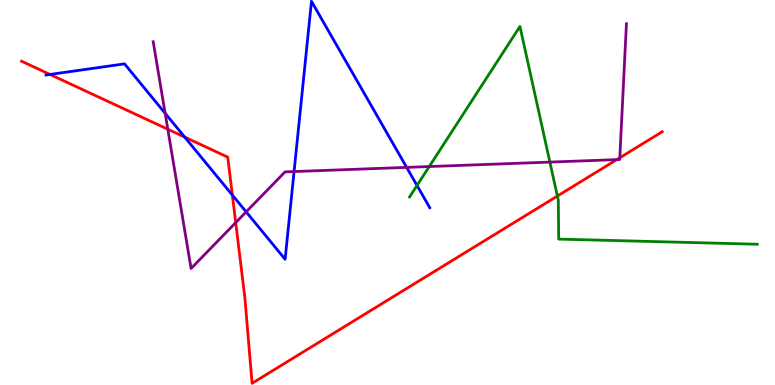[{'lines': ['blue', 'red'], 'intersections': [{'x': 0.645, 'y': 8.07}, {'x': 2.38, 'y': 6.44}, {'x': 3.0, 'y': 4.93}]}, {'lines': ['green', 'red'], 'intersections': [{'x': 7.19, 'y': 4.91}]}, {'lines': ['purple', 'red'], 'intersections': [{'x': 2.17, 'y': 6.64}, {'x': 3.04, 'y': 4.22}, {'x': 7.96, 'y': 5.85}, {'x': 8.0, 'y': 5.9}]}, {'lines': ['blue', 'green'], 'intersections': [{'x': 5.38, 'y': 5.18}]}, {'lines': ['blue', 'purple'], 'intersections': [{'x': 2.13, 'y': 7.06}, {'x': 3.18, 'y': 4.5}, {'x': 3.79, 'y': 5.54}, {'x': 5.25, 'y': 5.65}]}, {'lines': ['green', 'purple'], 'intersections': [{'x': 5.54, 'y': 5.67}, {'x': 7.1, 'y': 5.79}]}]